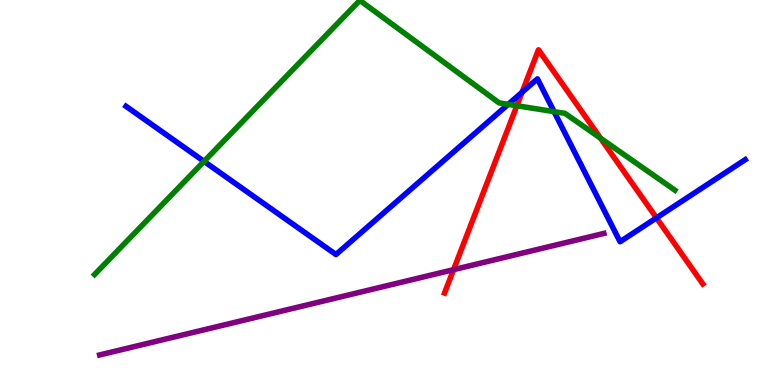[{'lines': ['blue', 'red'], 'intersections': [{'x': 6.74, 'y': 7.6}, {'x': 8.47, 'y': 4.34}]}, {'lines': ['green', 'red'], 'intersections': [{'x': 6.67, 'y': 7.25}, {'x': 7.75, 'y': 6.41}]}, {'lines': ['purple', 'red'], 'intersections': [{'x': 5.85, 'y': 3.0}]}, {'lines': ['blue', 'green'], 'intersections': [{'x': 2.63, 'y': 5.81}, {'x': 6.56, 'y': 7.29}, {'x': 7.15, 'y': 7.1}]}, {'lines': ['blue', 'purple'], 'intersections': []}, {'lines': ['green', 'purple'], 'intersections': []}]